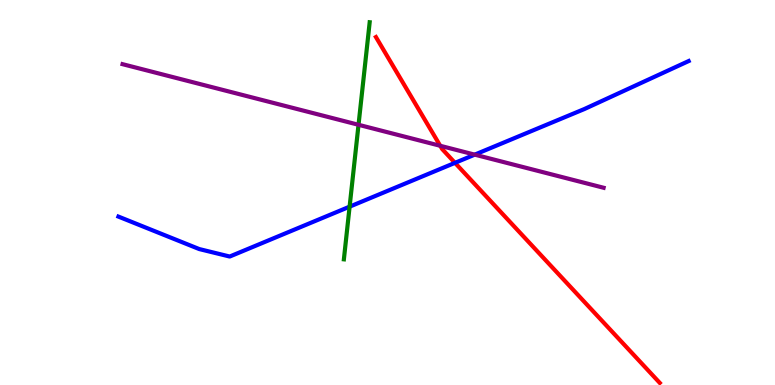[{'lines': ['blue', 'red'], 'intersections': [{'x': 5.87, 'y': 5.77}]}, {'lines': ['green', 'red'], 'intersections': []}, {'lines': ['purple', 'red'], 'intersections': [{'x': 5.68, 'y': 6.21}]}, {'lines': ['blue', 'green'], 'intersections': [{'x': 4.51, 'y': 4.63}]}, {'lines': ['blue', 'purple'], 'intersections': [{'x': 6.13, 'y': 5.98}]}, {'lines': ['green', 'purple'], 'intersections': [{'x': 4.63, 'y': 6.76}]}]